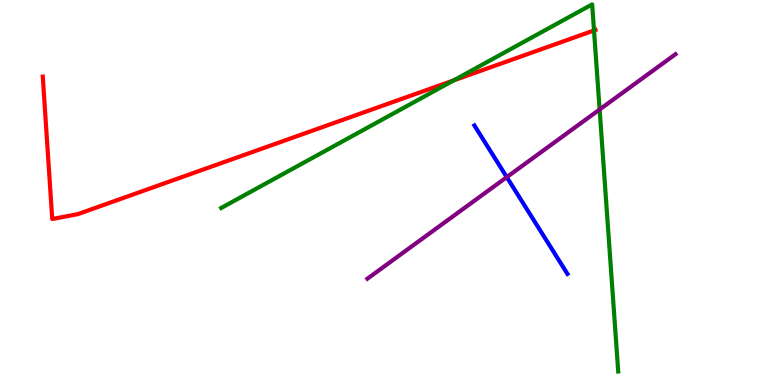[{'lines': ['blue', 'red'], 'intersections': []}, {'lines': ['green', 'red'], 'intersections': [{'x': 5.85, 'y': 7.91}, {'x': 7.66, 'y': 9.21}]}, {'lines': ['purple', 'red'], 'intersections': []}, {'lines': ['blue', 'green'], 'intersections': []}, {'lines': ['blue', 'purple'], 'intersections': [{'x': 6.54, 'y': 5.4}]}, {'lines': ['green', 'purple'], 'intersections': [{'x': 7.74, 'y': 7.16}]}]